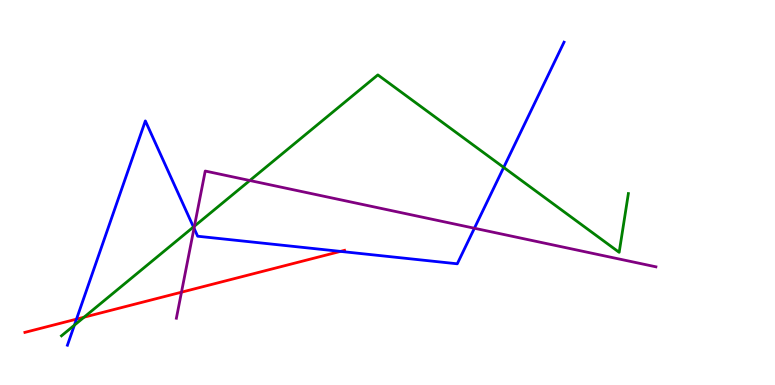[{'lines': ['blue', 'red'], 'intersections': [{'x': 0.987, 'y': 1.71}, {'x': 4.39, 'y': 3.47}]}, {'lines': ['green', 'red'], 'intersections': [{'x': 1.08, 'y': 1.76}]}, {'lines': ['purple', 'red'], 'intersections': [{'x': 2.34, 'y': 2.41}]}, {'lines': ['blue', 'green'], 'intersections': [{'x': 0.96, 'y': 1.55}, {'x': 2.5, 'y': 4.1}, {'x': 6.5, 'y': 5.65}]}, {'lines': ['blue', 'purple'], 'intersections': [{'x': 2.5, 'y': 4.07}, {'x': 6.12, 'y': 4.07}]}, {'lines': ['green', 'purple'], 'intersections': [{'x': 2.51, 'y': 4.13}, {'x': 3.22, 'y': 5.31}]}]